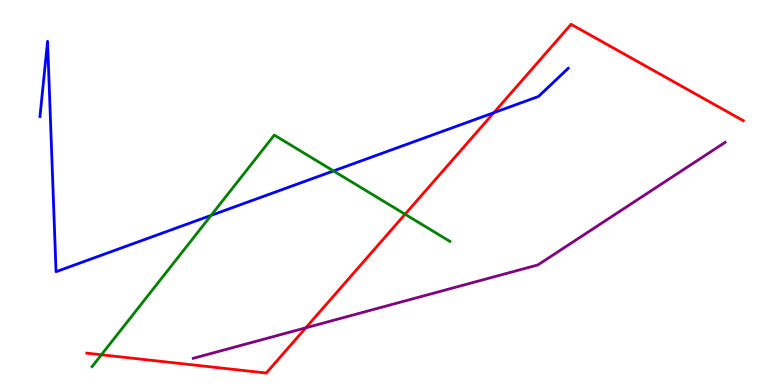[{'lines': ['blue', 'red'], 'intersections': [{'x': 6.37, 'y': 7.07}]}, {'lines': ['green', 'red'], 'intersections': [{'x': 1.31, 'y': 0.785}, {'x': 5.23, 'y': 4.44}]}, {'lines': ['purple', 'red'], 'intersections': [{'x': 3.95, 'y': 1.49}]}, {'lines': ['blue', 'green'], 'intersections': [{'x': 2.72, 'y': 4.41}, {'x': 4.3, 'y': 5.56}]}, {'lines': ['blue', 'purple'], 'intersections': []}, {'lines': ['green', 'purple'], 'intersections': []}]